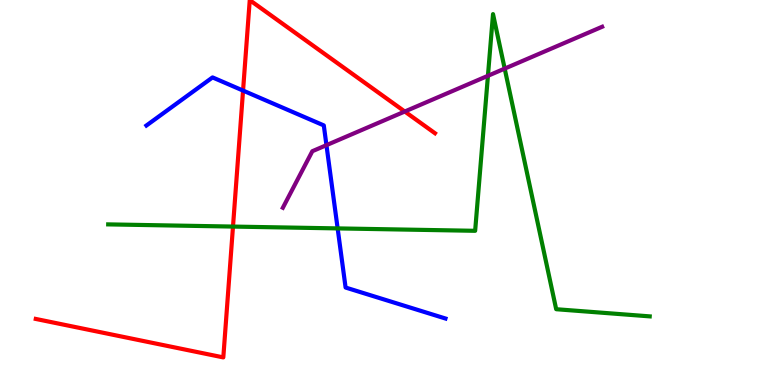[{'lines': ['blue', 'red'], 'intersections': [{'x': 3.14, 'y': 7.65}]}, {'lines': ['green', 'red'], 'intersections': [{'x': 3.01, 'y': 4.12}]}, {'lines': ['purple', 'red'], 'intersections': [{'x': 5.22, 'y': 7.1}]}, {'lines': ['blue', 'green'], 'intersections': [{'x': 4.36, 'y': 4.07}]}, {'lines': ['blue', 'purple'], 'intersections': [{'x': 4.21, 'y': 6.23}]}, {'lines': ['green', 'purple'], 'intersections': [{'x': 6.3, 'y': 8.03}, {'x': 6.51, 'y': 8.22}]}]